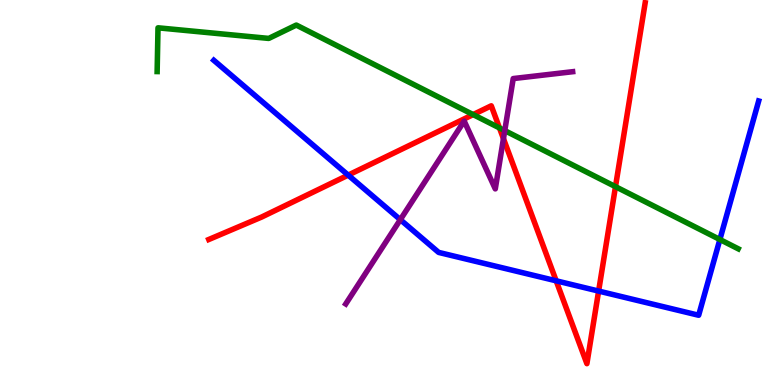[{'lines': ['blue', 'red'], 'intersections': [{'x': 4.49, 'y': 5.45}, {'x': 7.18, 'y': 2.71}, {'x': 7.72, 'y': 2.44}]}, {'lines': ['green', 'red'], 'intersections': [{'x': 6.1, 'y': 7.02}, {'x': 6.44, 'y': 6.68}, {'x': 7.94, 'y': 5.15}]}, {'lines': ['purple', 'red'], 'intersections': [{'x': 6.5, 'y': 6.4}]}, {'lines': ['blue', 'green'], 'intersections': [{'x': 9.29, 'y': 3.78}]}, {'lines': ['blue', 'purple'], 'intersections': [{'x': 5.17, 'y': 4.29}]}, {'lines': ['green', 'purple'], 'intersections': [{'x': 6.51, 'y': 6.61}]}]